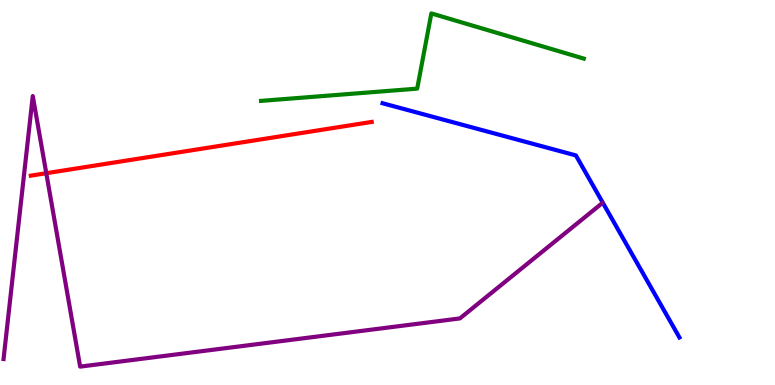[{'lines': ['blue', 'red'], 'intersections': []}, {'lines': ['green', 'red'], 'intersections': []}, {'lines': ['purple', 'red'], 'intersections': [{'x': 0.597, 'y': 5.5}]}, {'lines': ['blue', 'green'], 'intersections': []}, {'lines': ['blue', 'purple'], 'intersections': []}, {'lines': ['green', 'purple'], 'intersections': []}]